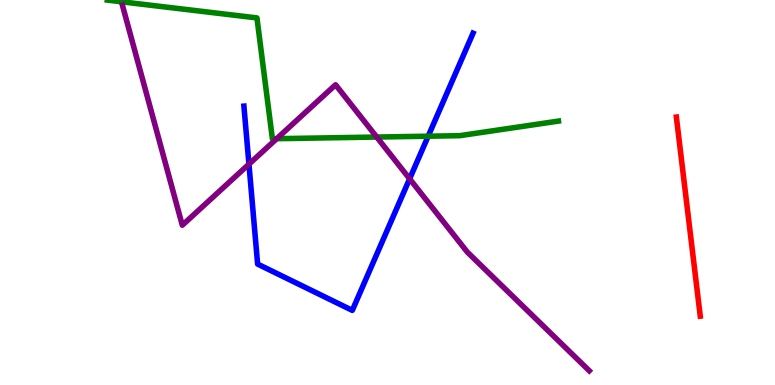[{'lines': ['blue', 'red'], 'intersections': []}, {'lines': ['green', 'red'], 'intersections': []}, {'lines': ['purple', 'red'], 'intersections': []}, {'lines': ['blue', 'green'], 'intersections': [{'x': 5.52, 'y': 6.46}]}, {'lines': ['blue', 'purple'], 'intersections': [{'x': 3.21, 'y': 5.74}, {'x': 5.29, 'y': 5.36}]}, {'lines': ['green', 'purple'], 'intersections': [{'x': 3.57, 'y': 6.4}, {'x': 4.86, 'y': 6.44}]}]